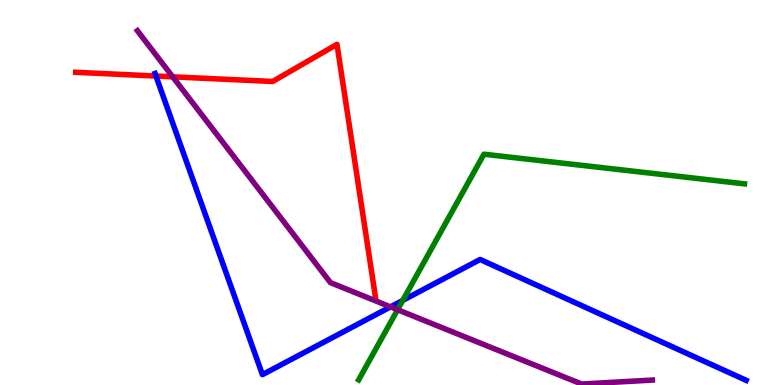[{'lines': ['blue', 'red'], 'intersections': [{'x': 2.01, 'y': 8.02}]}, {'lines': ['green', 'red'], 'intersections': []}, {'lines': ['purple', 'red'], 'intersections': [{'x': 2.23, 'y': 8.0}]}, {'lines': ['blue', 'green'], 'intersections': [{'x': 5.2, 'y': 2.2}]}, {'lines': ['blue', 'purple'], 'intersections': [{'x': 5.04, 'y': 2.03}]}, {'lines': ['green', 'purple'], 'intersections': [{'x': 5.13, 'y': 1.95}]}]